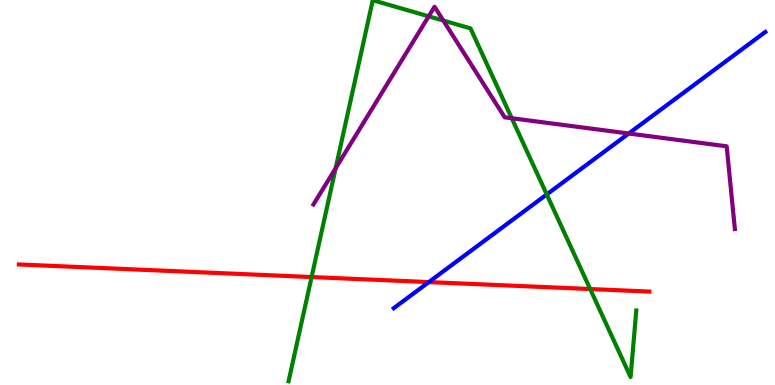[{'lines': ['blue', 'red'], 'intersections': [{'x': 5.53, 'y': 2.67}]}, {'lines': ['green', 'red'], 'intersections': [{'x': 4.02, 'y': 2.8}, {'x': 7.62, 'y': 2.49}]}, {'lines': ['purple', 'red'], 'intersections': []}, {'lines': ['blue', 'green'], 'intersections': [{'x': 7.05, 'y': 4.95}]}, {'lines': ['blue', 'purple'], 'intersections': [{'x': 8.11, 'y': 6.53}]}, {'lines': ['green', 'purple'], 'intersections': [{'x': 4.33, 'y': 5.63}, {'x': 5.53, 'y': 9.58}, {'x': 5.72, 'y': 9.47}, {'x': 6.6, 'y': 6.93}]}]